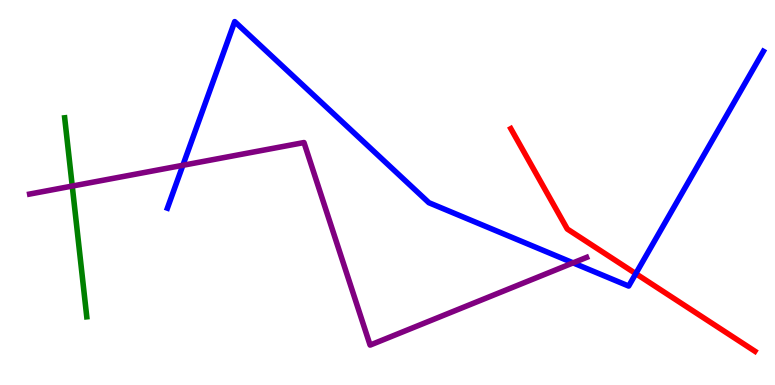[{'lines': ['blue', 'red'], 'intersections': [{'x': 8.2, 'y': 2.89}]}, {'lines': ['green', 'red'], 'intersections': []}, {'lines': ['purple', 'red'], 'intersections': []}, {'lines': ['blue', 'green'], 'intersections': []}, {'lines': ['blue', 'purple'], 'intersections': [{'x': 2.36, 'y': 5.71}, {'x': 7.39, 'y': 3.17}]}, {'lines': ['green', 'purple'], 'intersections': [{'x': 0.932, 'y': 5.17}]}]